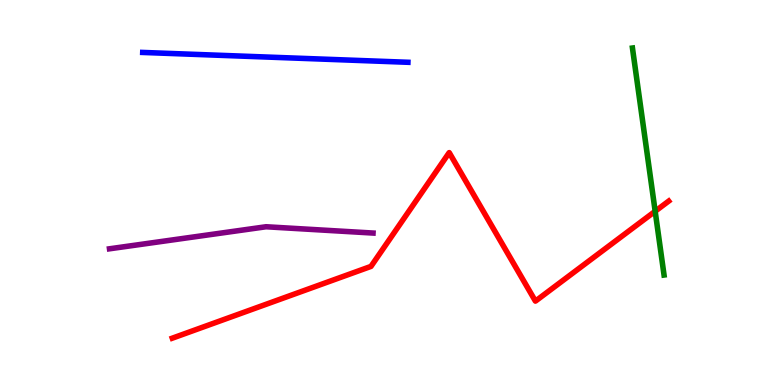[{'lines': ['blue', 'red'], 'intersections': []}, {'lines': ['green', 'red'], 'intersections': [{'x': 8.45, 'y': 4.51}]}, {'lines': ['purple', 'red'], 'intersections': []}, {'lines': ['blue', 'green'], 'intersections': []}, {'lines': ['blue', 'purple'], 'intersections': []}, {'lines': ['green', 'purple'], 'intersections': []}]